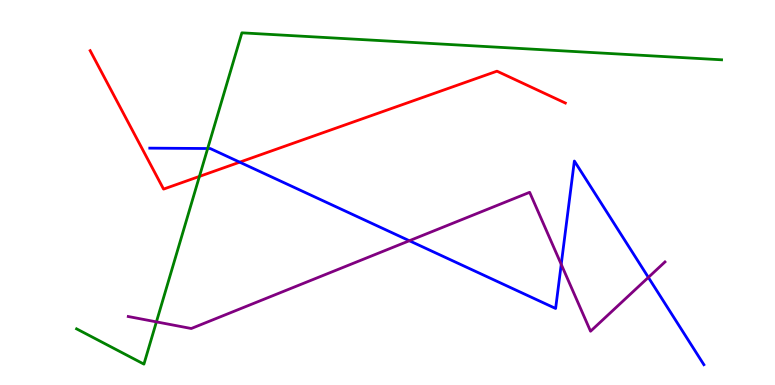[{'lines': ['blue', 'red'], 'intersections': [{'x': 3.09, 'y': 5.79}]}, {'lines': ['green', 'red'], 'intersections': [{'x': 2.57, 'y': 5.42}]}, {'lines': ['purple', 'red'], 'intersections': []}, {'lines': ['blue', 'green'], 'intersections': [{'x': 2.68, 'y': 6.14}]}, {'lines': ['blue', 'purple'], 'intersections': [{'x': 5.28, 'y': 3.75}, {'x': 7.24, 'y': 3.13}, {'x': 8.37, 'y': 2.8}]}, {'lines': ['green', 'purple'], 'intersections': [{'x': 2.02, 'y': 1.64}]}]